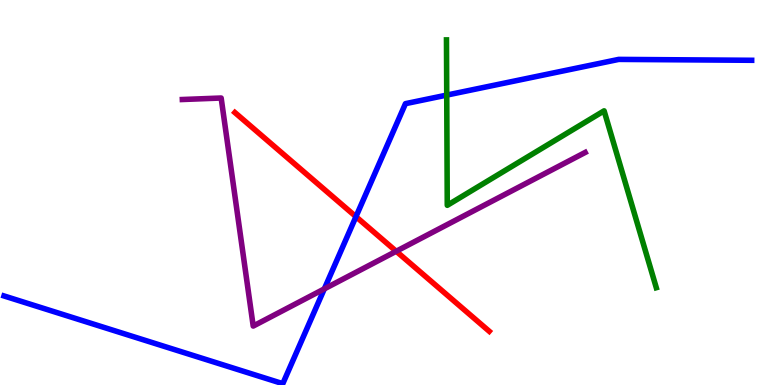[{'lines': ['blue', 'red'], 'intersections': [{'x': 4.59, 'y': 4.37}]}, {'lines': ['green', 'red'], 'intersections': []}, {'lines': ['purple', 'red'], 'intersections': [{'x': 5.11, 'y': 3.47}]}, {'lines': ['blue', 'green'], 'intersections': [{'x': 5.76, 'y': 7.53}]}, {'lines': ['blue', 'purple'], 'intersections': [{'x': 4.18, 'y': 2.5}]}, {'lines': ['green', 'purple'], 'intersections': []}]